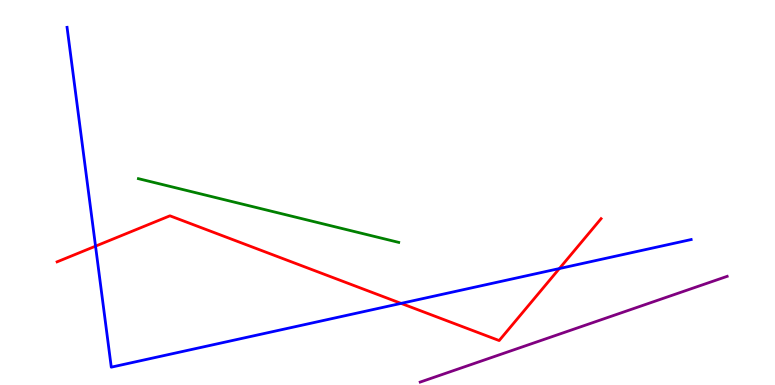[{'lines': ['blue', 'red'], 'intersections': [{'x': 1.23, 'y': 3.61}, {'x': 5.18, 'y': 2.12}, {'x': 7.22, 'y': 3.02}]}, {'lines': ['green', 'red'], 'intersections': []}, {'lines': ['purple', 'red'], 'intersections': []}, {'lines': ['blue', 'green'], 'intersections': []}, {'lines': ['blue', 'purple'], 'intersections': []}, {'lines': ['green', 'purple'], 'intersections': []}]